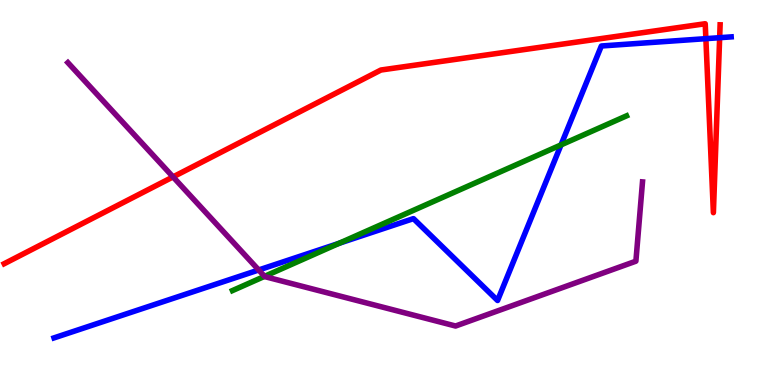[{'lines': ['blue', 'red'], 'intersections': [{'x': 9.11, 'y': 9.0}, {'x': 9.29, 'y': 9.02}]}, {'lines': ['green', 'red'], 'intersections': []}, {'lines': ['purple', 'red'], 'intersections': [{'x': 2.23, 'y': 5.41}]}, {'lines': ['blue', 'green'], 'intersections': [{'x': 4.38, 'y': 3.68}, {'x': 7.24, 'y': 6.24}]}, {'lines': ['blue', 'purple'], 'intersections': [{'x': 3.34, 'y': 2.99}]}, {'lines': ['green', 'purple'], 'intersections': [{'x': 3.41, 'y': 2.82}]}]